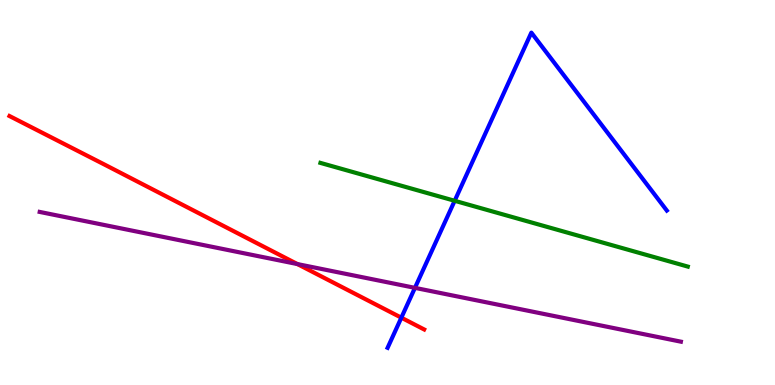[{'lines': ['blue', 'red'], 'intersections': [{'x': 5.18, 'y': 1.75}]}, {'lines': ['green', 'red'], 'intersections': []}, {'lines': ['purple', 'red'], 'intersections': [{'x': 3.84, 'y': 3.14}]}, {'lines': ['blue', 'green'], 'intersections': [{'x': 5.87, 'y': 4.78}]}, {'lines': ['blue', 'purple'], 'intersections': [{'x': 5.35, 'y': 2.52}]}, {'lines': ['green', 'purple'], 'intersections': []}]